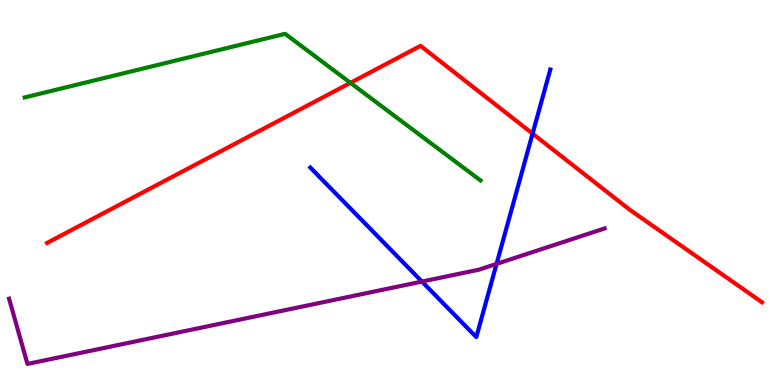[{'lines': ['blue', 'red'], 'intersections': [{'x': 6.87, 'y': 6.53}]}, {'lines': ['green', 'red'], 'intersections': [{'x': 4.52, 'y': 7.85}]}, {'lines': ['purple', 'red'], 'intersections': []}, {'lines': ['blue', 'green'], 'intersections': []}, {'lines': ['blue', 'purple'], 'intersections': [{'x': 5.44, 'y': 2.69}, {'x': 6.41, 'y': 3.15}]}, {'lines': ['green', 'purple'], 'intersections': []}]